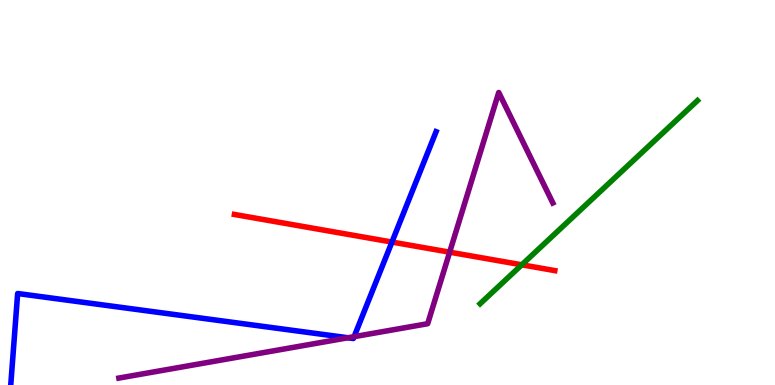[{'lines': ['blue', 'red'], 'intersections': [{'x': 5.06, 'y': 3.71}]}, {'lines': ['green', 'red'], 'intersections': [{'x': 6.73, 'y': 3.12}]}, {'lines': ['purple', 'red'], 'intersections': [{'x': 5.8, 'y': 3.45}]}, {'lines': ['blue', 'green'], 'intersections': []}, {'lines': ['blue', 'purple'], 'intersections': [{'x': 4.49, 'y': 1.23}, {'x': 4.57, 'y': 1.26}]}, {'lines': ['green', 'purple'], 'intersections': []}]